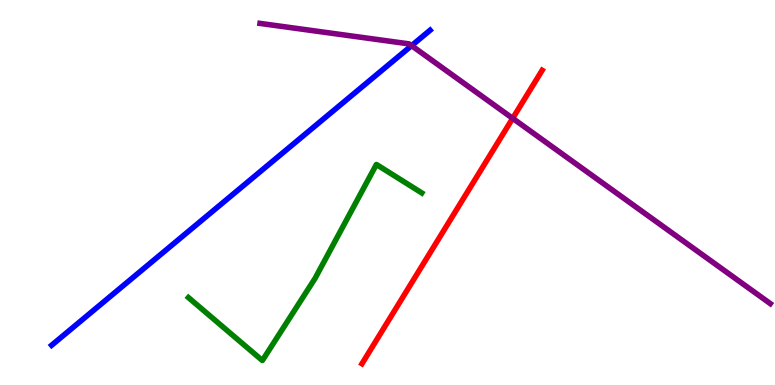[{'lines': ['blue', 'red'], 'intersections': []}, {'lines': ['green', 'red'], 'intersections': []}, {'lines': ['purple', 'red'], 'intersections': [{'x': 6.61, 'y': 6.93}]}, {'lines': ['blue', 'green'], 'intersections': []}, {'lines': ['blue', 'purple'], 'intersections': [{'x': 5.31, 'y': 8.81}]}, {'lines': ['green', 'purple'], 'intersections': []}]